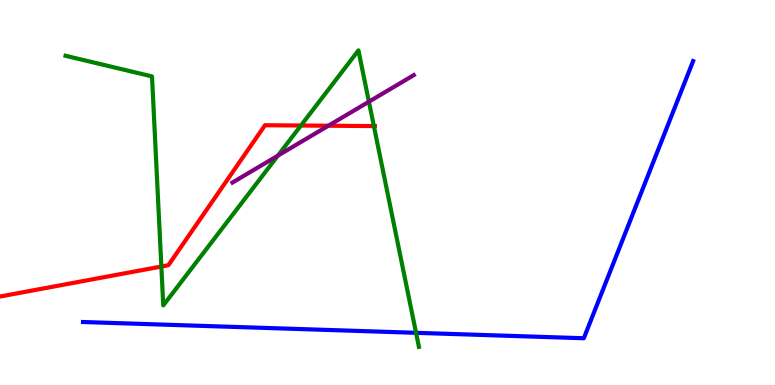[{'lines': ['blue', 'red'], 'intersections': []}, {'lines': ['green', 'red'], 'intersections': [{'x': 2.08, 'y': 3.08}, {'x': 3.88, 'y': 6.74}, {'x': 4.82, 'y': 6.73}]}, {'lines': ['purple', 'red'], 'intersections': [{'x': 4.24, 'y': 6.73}]}, {'lines': ['blue', 'green'], 'intersections': [{'x': 5.37, 'y': 1.36}]}, {'lines': ['blue', 'purple'], 'intersections': []}, {'lines': ['green', 'purple'], 'intersections': [{'x': 3.59, 'y': 5.96}, {'x': 4.76, 'y': 7.36}]}]